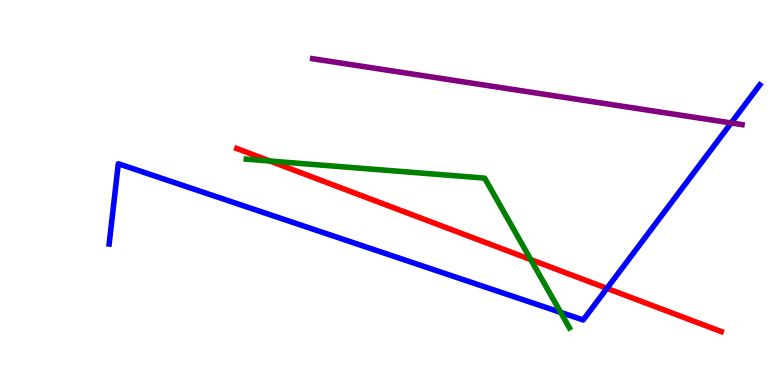[{'lines': ['blue', 'red'], 'intersections': [{'x': 7.83, 'y': 2.51}]}, {'lines': ['green', 'red'], 'intersections': [{'x': 3.48, 'y': 5.82}, {'x': 6.85, 'y': 3.26}]}, {'lines': ['purple', 'red'], 'intersections': []}, {'lines': ['blue', 'green'], 'intersections': [{'x': 7.23, 'y': 1.89}]}, {'lines': ['blue', 'purple'], 'intersections': [{'x': 9.43, 'y': 6.81}]}, {'lines': ['green', 'purple'], 'intersections': []}]